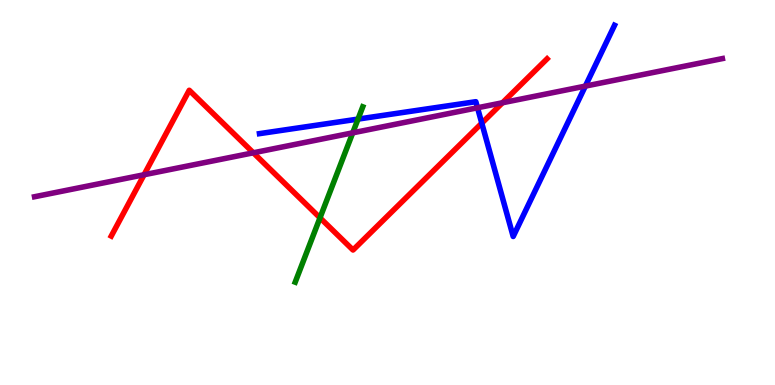[{'lines': ['blue', 'red'], 'intersections': [{'x': 6.22, 'y': 6.8}]}, {'lines': ['green', 'red'], 'intersections': [{'x': 4.13, 'y': 4.34}]}, {'lines': ['purple', 'red'], 'intersections': [{'x': 1.86, 'y': 5.46}, {'x': 3.27, 'y': 6.03}, {'x': 6.48, 'y': 7.33}]}, {'lines': ['blue', 'green'], 'intersections': [{'x': 4.62, 'y': 6.91}]}, {'lines': ['blue', 'purple'], 'intersections': [{'x': 6.16, 'y': 7.2}, {'x': 7.55, 'y': 7.76}]}, {'lines': ['green', 'purple'], 'intersections': [{'x': 4.55, 'y': 6.55}]}]